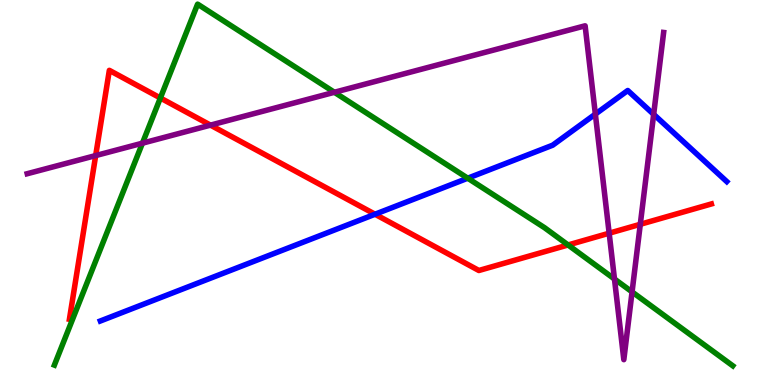[{'lines': ['blue', 'red'], 'intersections': [{'x': 4.84, 'y': 4.44}]}, {'lines': ['green', 'red'], 'intersections': [{'x': 2.07, 'y': 7.45}, {'x': 7.33, 'y': 3.64}]}, {'lines': ['purple', 'red'], 'intersections': [{'x': 1.23, 'y': 5.96}, {'x': 2.72, 'y': 6.75}, {'x': 7.86, 'y': 3.94}, {'x': 8.26, 'y': 4.17}]}, {'lines': ['blue', 'green'], 'intersections': [{'x': 6.04, 'y': 5.37}]}, {'lines': ['blue', 'purple'], 'intersections': [{'x': 7.68, 'y': 7.04}, {'x': 8.43, 'y': 7.03}]}, {'lines': ['green', 'purple'], 'intersections': [{'x': 1.84, 'y': 6.28}, {'x': 4.31, 'y': 7.6}, {'x': 7.93, 'y': 2.75}, {'x': 8.16, 'y': 2.42}]}]